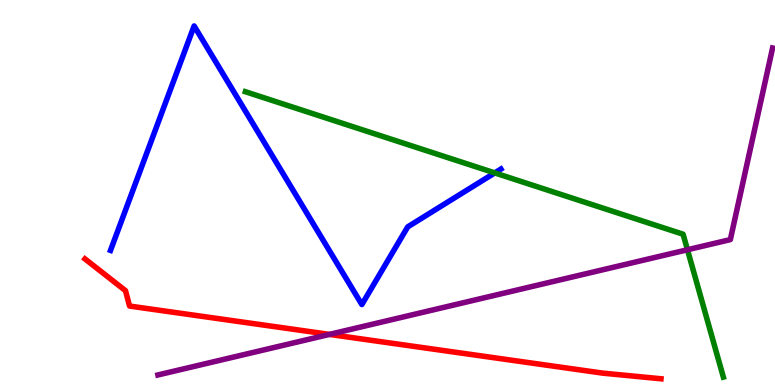[{'lines': ['blue', 'red'], 'intersections': []}, {'lines': ['green', 'red'], 'intersections': []}, {'lines': ['purple', 'red'], 'intersections': [{'x': 4.25, 'y': 1.31}]}, {'lines': ['blue', 'green'], 'intersections': [{'x': 6.38, 'y': 5.51}]}, {'lines': ['blue', 'purple'], 'intersections': []}, {'lines': ['green', 'purple'], 'intersections': [{'x': 8.87, 'y': 3.51}]}]